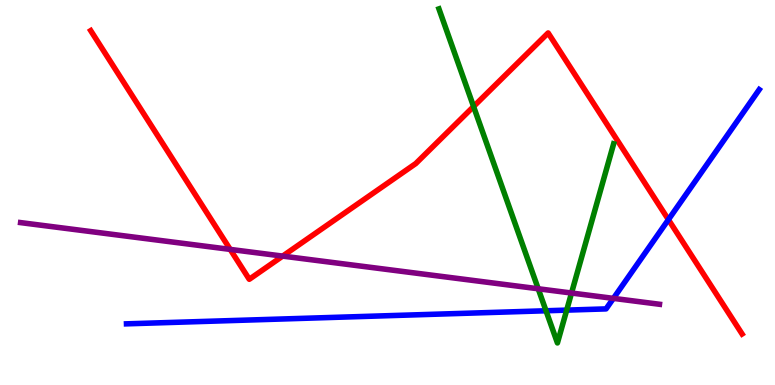[{'lines': ['blue', 'red'], 'intersections': [{'x': 8.62, 'y': 4.3}]}, {'lines': ['green', 'red'], 'intersections': [{'x': 6.11, 'y': 7.23}]}, {'lines': ['purple', 'red'], 'intersections': [{'x': 2.97, 'y': 3.52}, {'x': 3.65, 'y': 3.35}]}, {'lines': ['blue', 'green'], 'intersections': [{'x': 7.05, 'y': 1.93}, {'x': 7.31, 'y': 1.94}]}, {'lines': ['blue', 'purple'], 'intersections': [{'x': 7.91, 'y': 2.25}]}, {'lines': ['green', 'purple'], 'intersections': [{'x': 6.94, 'y': 2.5}, {'x': 7.37, 'y': 2.39}]}]